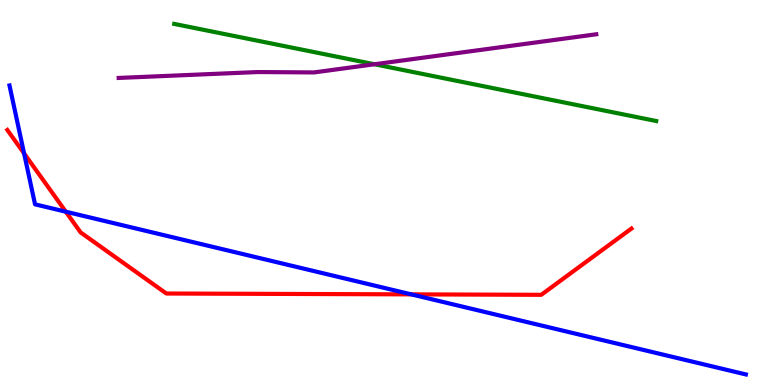[{'lines': ['blue', 'red'], 'intersections': [{'x': 0.311, 'y': 6.02}, {'x': 0.849, 'y': 4.5}, {'x': 5.31, 'y': 2.35}]}, {'lines': ['green', 'red'], 'intersections': []}, {'lines': ['purple', 'red'], 'intersections': []}, {'lines': ['blue', 'green'], 'intersections': []}, {'lines': ['blue', 'purple'], 'intersections': []}, {'lines': ['green', 'purple'], 'intersections': [{'x': 4.83, 'y': 8.33}]}]